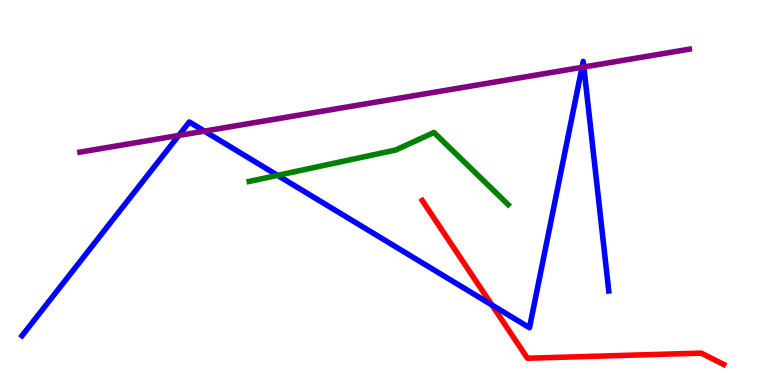[{'lines': ['blue', 'red'], 'intersections': [{'x': 6.35, 'y': 2.08}]}, {'lines': ['green', 'red'], 'intersections': []}, {'lines': ['purple', 'red'], 'intersections': []}, {'lines': ['blue', 'green'], 'intersections': [{'x': 3.58, 'y': 5.45}]}, {'lines': ['blue', 'purple'], 'intersections': [{'x': 2.31, 'y': 6.48}, {'x': 2.64, 'y': 6.59}, {'x': 7.51, 'y': 8.25}, {'x': 7.53, 'y': 8.26}]}, {'lines': ['green', 'purple'], 'intersections': []}]